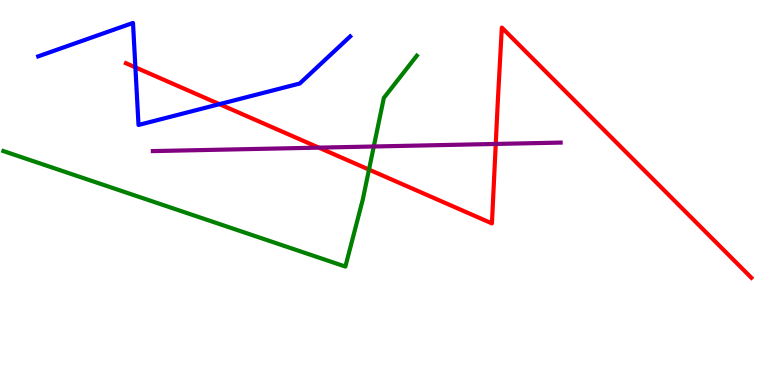[{'lines': ['blue', 'red'], 'intersections': [{'x': 1.75, 'y': 8.25}, {'x': 2.83, 'y': 7.29}]}, {'lines': ['green', 'red'], 'intersections': [{'x': 4.76, 'y': 5.59}]}, {'lines': ['purple', 'red'], 'intersections': [{'x': 4.11, 'y': 6.17}, {'x': 6.4, 'y': 6.26}]}, {'lines': ['blue', 'green'], 'intersections': []}, {'lines': ['blue', 'purple'], 'intersections': []}, {'lines': ['green', 'purple'], 'intersections': [{'x': 4.82, 'y': 6.2}]}]